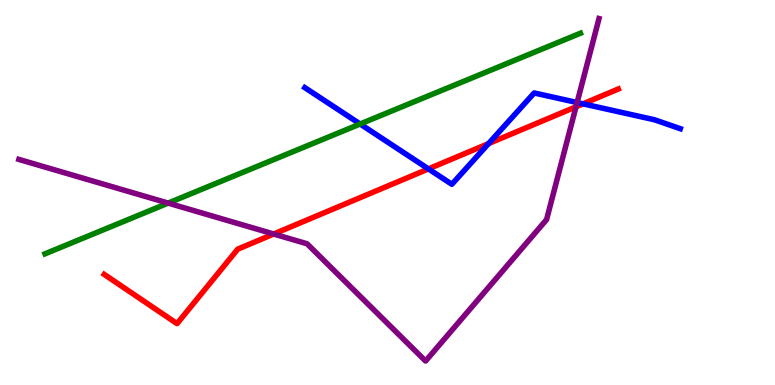[{'lines': ['blue', 'red'], 'intersections': [{'x': 5.53, 'y': 5.61}, {'x': 6.3, 'y': 6.27}, {'x': 7.52, 'y': 7.3}]}, {'lines': ['green', 'red'], 'intersections': []}, {'lines': ['purple', 'red'], 'intersections': [{'x': 3.53, 'y': 3.92}, {'x': 7.43, 'y': 7.23}]}, {'lines': ['blue', 'green'], 'intersections': [{'x': 4.65, 'y': 6.78}]}, {'lines': ['blue', 'purple'], 'intersections': [{'x': 7.45, 'y': 7.34}]}, {'lines': ['green', 'purple'], 'intersections': [{'x': 2.17, 'y': 4.72}]}]